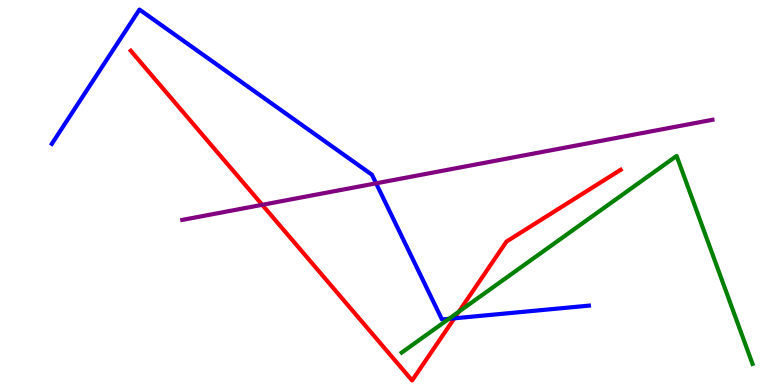[{'lines': ['blue', 'red'], 'intersections': [{'x': 5.86, 'y': 1.73}]}, {'lines': ['green', 'red'], 'intersections': [{'x': 5.92, 'y': 1.9}]}, {'lines': ['purple', 'red'], 'intersections': [{'x': 3.38, 'y': 4.68}]}, {'lines': ['blue', 'green'], 'intersections': [{'x': 5.79, 'y': 1.72}]}, {'lines': ['blue', 'purple'], 'intersections': [{'x': 4.85, 'y': 5.24}]}, {'lines': ['green', 'purple'], 'intersections': []}]